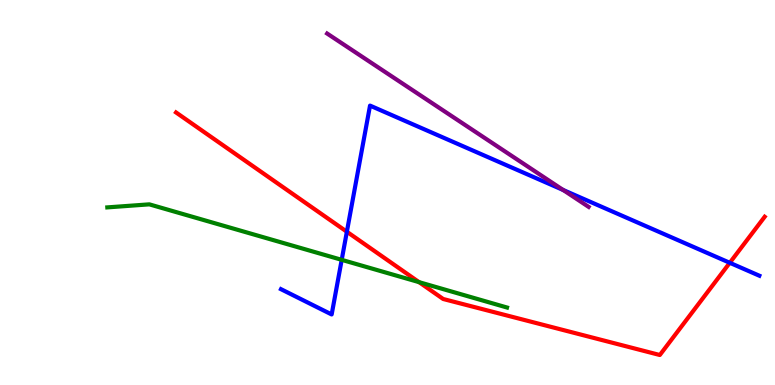[{'lines': ['blue', 'red'], 'intersections': [{'x': 4.48, 'y': 3.98}, {'x': 9.42, 'y': 3.17}]}, {'lines': ['green', 'red'], 'intersections': [{'x': 5.41, 'y': 2.67}]}, {'lines': ['purple', 'red'], 'intersections': []}, {'lines': ['blue', 'green'], 'intersections': [{'x': 4.41, 'y': 3.25}]}, {'lines': ['blue', 'purple'], 'intersections': [{'x': 7.27, 'y': 5.07}]}, {'lines': ['green', 'purple'], 'intersections': []}]